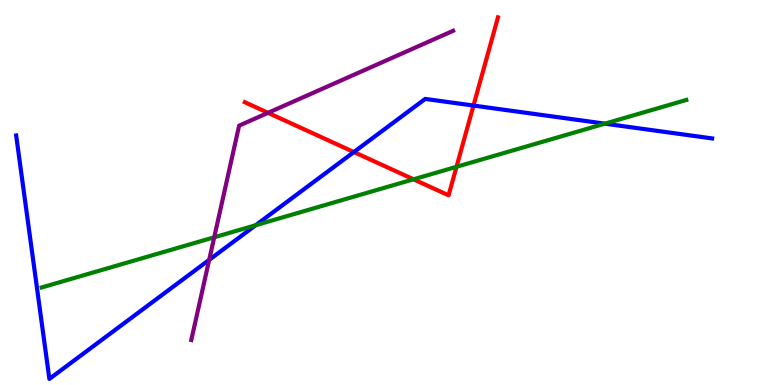[{'lines': ['blue', 'red'], 'intersections': [{'x': 4.57, 'y': 6.05}, {'x': 6.11, 'y': 7.26}]}, {'lines': ['green', 'red'], 'intersections': [{'x': 5.34, 'y': 5.34}, {'x': 5.89, 'y': 5.67}]}, {'lines': ['purple', 'red'], 'intersections': [{'x': 3.46, 'y': 7.07}]}, {'lines': ['blue', 'green'], 'intersections': [{'x': 3.3, 'y': 4.15}, {'x': 7.8, 'y': 6.79}]}, {'lines': ['blue', 'purple'], 'intersections': [{'x': 2.7, 'y': 3.25}]}, {'lines': ['green', 'purple'], 'intersections': [{'x': 2.76, 'y': 3.84}]}]